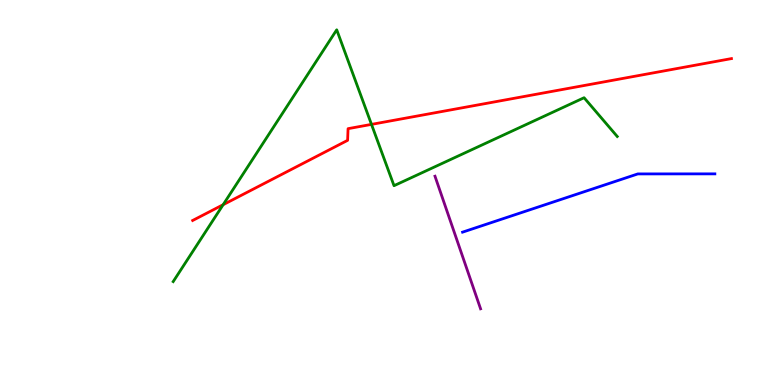[{'lines': ['blue', 'red'], 'intersections': []}, {'lines': ['green', 'red'], 'intersections': [{'x': 2.88, 'y': 4.68}, {'x': 4.79, 'y': 6.77}]}, {'lines': ['purple', 'red'], 'intersections': []}, {'lines': ['blue', 'green'], 'intersections': []}, {'lines': ['blue', 'purple'], 'intersections': []}, {'lines': ['green', 'purple'], 'intersections': []}]